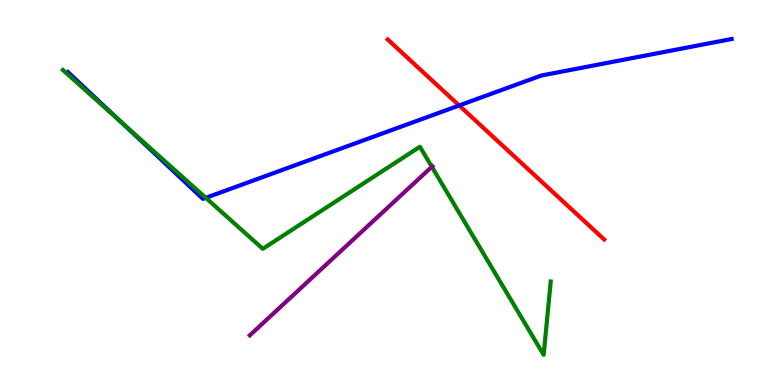[{'lines': ['blue', 'red'], 'intersections': [{'x': 5.92, 'y': 7.26}]}, {'lines': ['green', 'red'], 'intersections': []}, {'lines': ['purple', 'red'], 'intersections': []}, {'lines': ['blue', 'green'], 'intersections': [{'x': 1.58, 'y': 6.8}, {'x': 2.66, 'y': 4.86}]}, {'lines': ['blue', 'purple'], 'intersections': []}, {'lines': ['green', 'purple'], 'intersections': [{'x': 5.57, 'y': 5.67}]}]